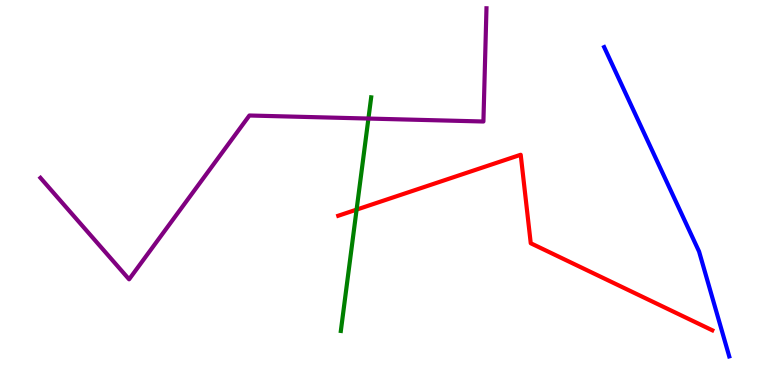[{'lines': ['blue', 'red'], 'intersections': []}, {'lines': ['green', 'red'], 'intersections': [{'x': 4.6, 'y': 4.56}]}, {'lines': ['purple', 'red'], 'intersections': []}, {'lines': ['blue', 'green'], 'intersections': []}, {'lines': ['blue', 'purple'], 'intersections': []}, {'lines': ['green', 'purple'], 'intersections': [{'x': 4.75, 'y': 6.92}]}]